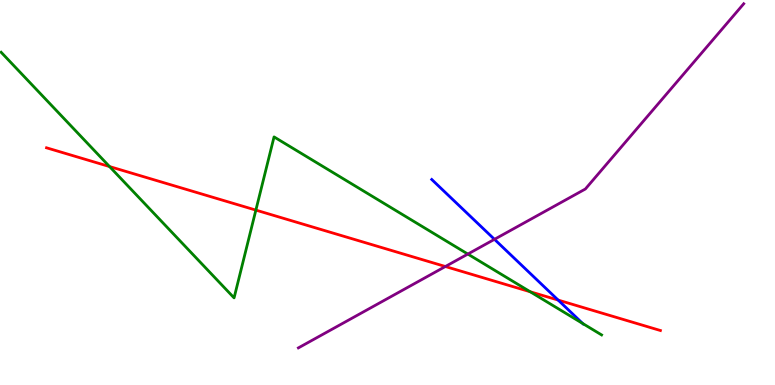[{'lines': ['blue', 'red'], 'intersections': [{'x': 7.2, 'y': 2.21}]}, {'lines': ['green', 'red'], 'intersections': [{'x': 1.41, 'y': 5.67}, {'x': 3.3, 'y': 4.54}, {'x': 6.84, 'y': 2.42}]}, {'lines': ['purple', 'red'], 'intersections': [{'x': 5.75, 'y': 3.08}]}, {'lines': ['blue', 'green'], 'intersections': [{'x': 7.52, 'y': 1.6}]}, {'lines': ['blue', 'purple'], 'intersections': [{'x': 6.38, 'y': 3.78}]}, {'lines': ['green', 'purple'], 'intersections': [{'x': 6.04, 'y': 3.4}]}]